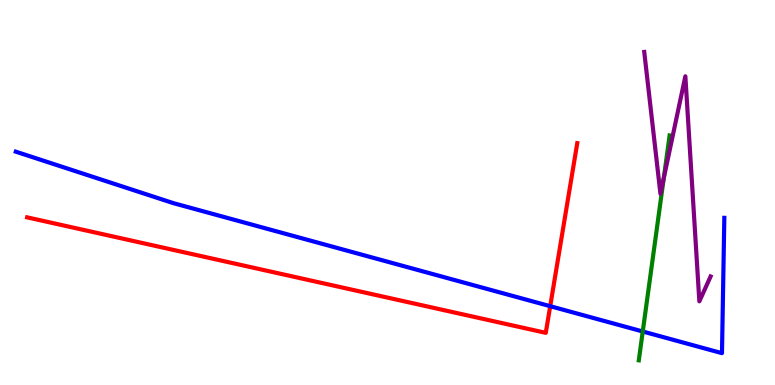[{'lines': ['blue', 'red'], 'intersections': [{'x': 7.1, 'y': 2.05}]}, {'lines': ['green', 'red'], 'intersections': []}, {'lines': ['purple', 'red'], 'intersections': []}, {'lines': ['blue', 'green'], 'intersections': [{'x': 8.29, 'y': 1.39}]}, {'lines': ['blue', 'purple'], 'intersections': []}, {'lines': ['green', 'purple'], 'intersections': [{'x': 8.56, 'y': 5.38}]}]